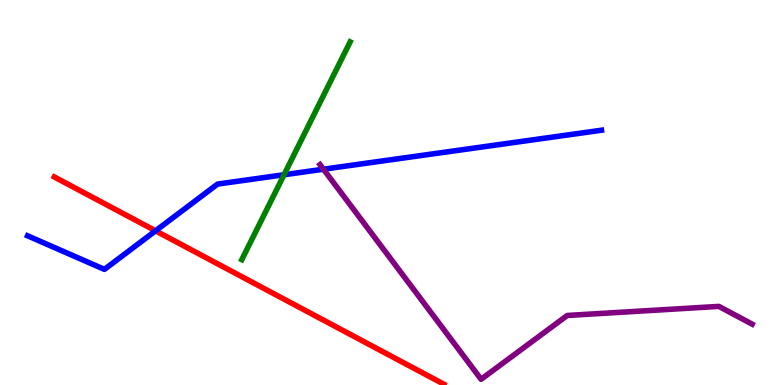[{'lines': ['blue', 'red'], 'intersections': [{'x': 2.01, 'y': 4.0}]}, {'lines': ['green', 'red'], 'intersections': []}, {'lines': ['purple', 'red'], 'intersections': []}, {'lines': ['blue', 'green'], 'intersections': [{'x': 3.67, 'y': 5.46}]}, {'lines': ['blue', 'purple'], 'intersections': [{'x': 4.17, 'y': 5.6}]}, {'lines': ['green', 'purple'], 'intersections': []}]